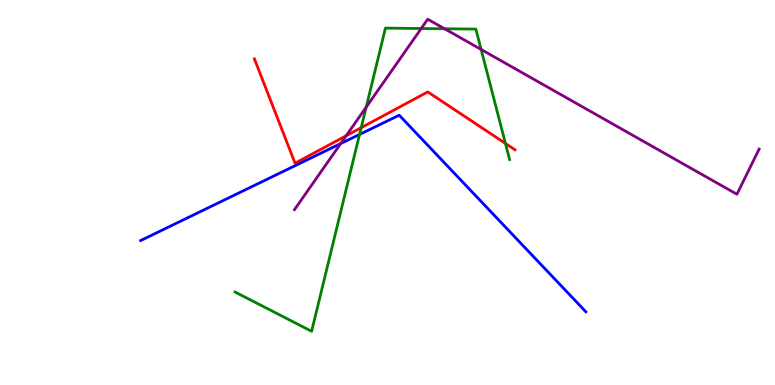[{'lines': ['blue', 'red'], 'intersections': []}, {'lines': ['green', 'red'], 'intersections': [{'x': 4.66, 'y': 6.68}, {'x': 6.52, 'y': 6.27}]}, {'lines': ['purple', 'red'], 'intersections': [{'x': 4.47, 'y': 6.47}]}, {'lines': ['blue', 'green'], 'intersections': [{'x': 4.64, 'y': 6.51}]}, {'lines': ['blue', 'purple'], 'intersections': [{'x': 4.4, 'y': 6.27}]}, {'lines': ['green', 'purple'], 'intersections': [{'x': 4.73, 'y': 7.22}, {'x': 5.44, 'y': 9.26}, {'x': 5.74, 'y': 9.25}, {'x': 6.21, 'y': 8.72}]}]